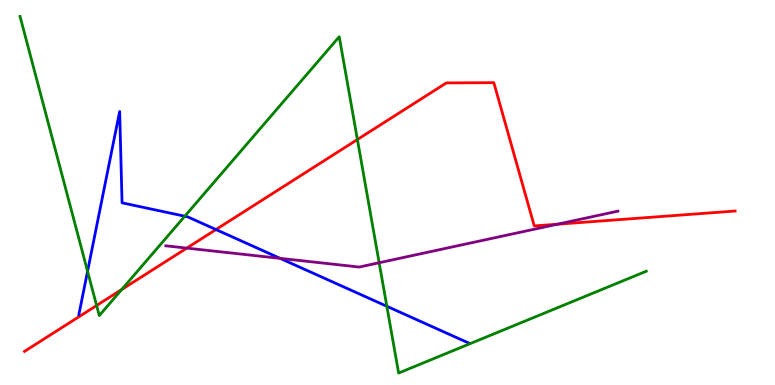[{'lines': ['blue', 'red'], 'intersections': [{'x': 2.79, 'y': 4.04}]}, {'lines': ['green', 'red'], 'intersections': [{'x': 1.25, 'y': 2.07}, {'x': 1.57, 'y': 2.48}, {'x': 4.61, 'y': 6.38}]}, {'lines': ['purple', 'red'], 'intersections': [{'x': 2.41, 'y': 3.56}, {'x': 7.19, 'y': 4.18}]}, {'lines': ['blue', 'green'], 'intersections': [{'x': 1.13, 'y': 2.95}, {'x': 2.38, 'y': 4.38}, {'x': 4.99, 'y': 2.04}]}, {'lines': ['blue', 'purple'], 'intersections': [{'x': 3.61, 'y': 3.29}]}, {'lines': ['green', 'purple'], 'intersections': [{'x': 4.89, 'y': 3.18}]}]